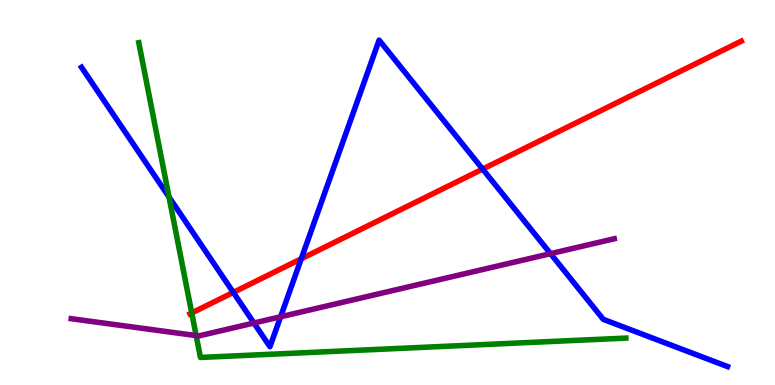[{'lines': ['blue', 'red'], 'intersections': [{'x': 3.01, 'y': 2.41}, {'x': 3.89, 'y': 3.28}, {'x': 6.23, 'y': 5.61}]}, {'lines': ['green', 'red'], 'intersections': [{'x': 2.47, 'y': 1.87}]}, {'lines': ['purple', 'red'], 'intersections': []}, {'lines': ['blue', 'green'], 'intersections': [{'x': 2.18, 'y': 4.88}]}, {'lines': ['blue', 'purple'], 'intersections': [{'x': 3.28, 'y': 1.61}, {'x': 3.62, 'y': 1.77}, {'x': 7.1, 'y': 3.41}]}, {'lines': ['green', 'purple'], 'intersections': [{'x': 2.53, 'y': 1.28}]}]